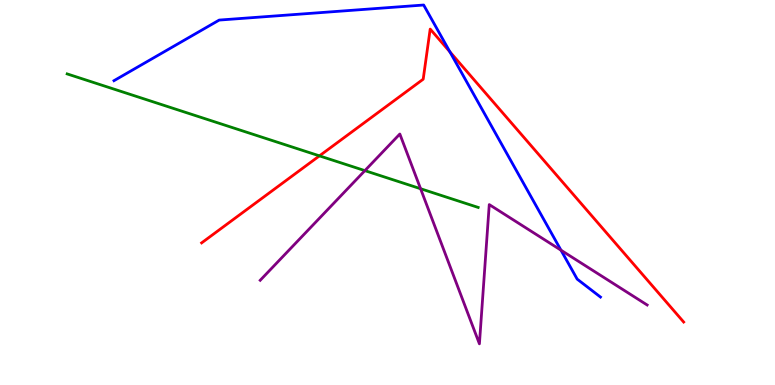[{'lines': ['blue', 'red'], 'intersections': [{'x': 5.8, 'y': 8.65}]}, {'lines': ['green', 'red'], 'intersections': [{'x': 4.12, 'y': 5.95}]}, {'lines': ['purple', 'red'], 'intersections': []}, {'lines': ['blue', 'green'], 'intersections': []}, {'lines': ['blue', 'purple'], 'intersections': [{'x': 7.24, 'y': 3.5}]}, {'lines': ['green', 'purple'], 'intersections': [{'x': 4.71, 'y': 5.57}, {'x': 5.43, 'y': 5.1}]}]